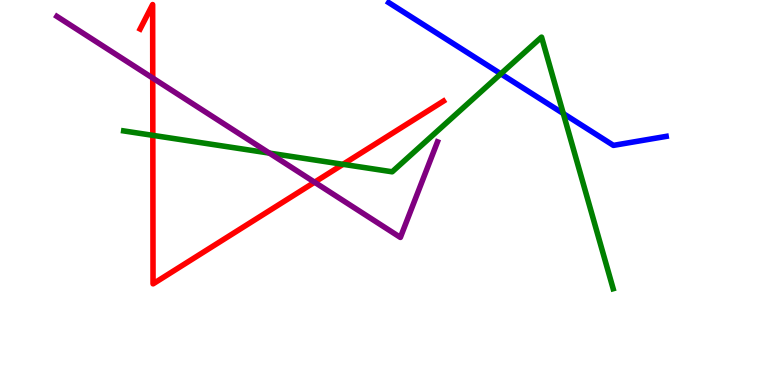[{'lines': ['blue', 'red'], 'intersections': []}, {'lines': ['green', 'red'], 'intersections': [{'x': 1.97, 'y': 6.48}, {'x': 4.43, 'y': 5.73}]}, {'lines': ['purple', 'red'], 'intersections': [{'x': 1.97, 'y': 7.97}, {'x': 4.06, 'y': 5.27}]}, {'lines': ['blue', 'green'], 'intersections': [{'x': 6.46, 'y': 8.08}, {'x': 7.27, 'y': 7.05}]}, {'lines': ['blue', 'purple'], 'intersections': []}, {'lines': ['green', 'purple'], 'intersections': [{'x': 3.48, 'y': 6.02}]}]